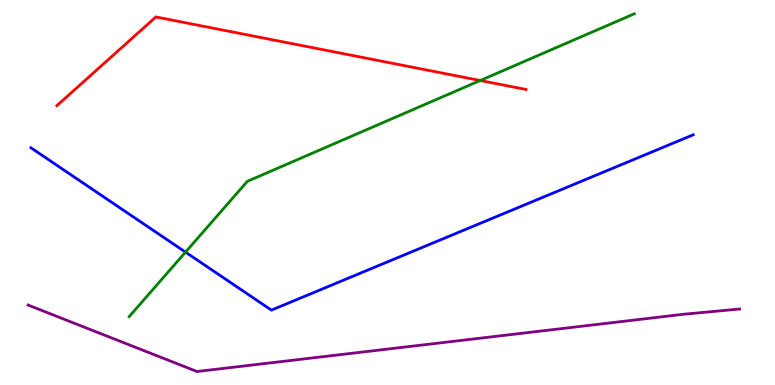[{'lines': ['blue', 'red'], 'intersections': []}, {'lines': ['green', 'red'], 'intersections': [{'x': 6.2, 'y': 7.91}]}, {'lines': ['purple', 'red'], 'intersections': []}, {'lines': ['blue', 'green'], 'intersections': [{'x': 2.39, 'y': 3.45}]}, {'lines': ['blue', 'purple'], 'intersections': []}, {'lines': ['green', 'purple'], 'intersections': []}]